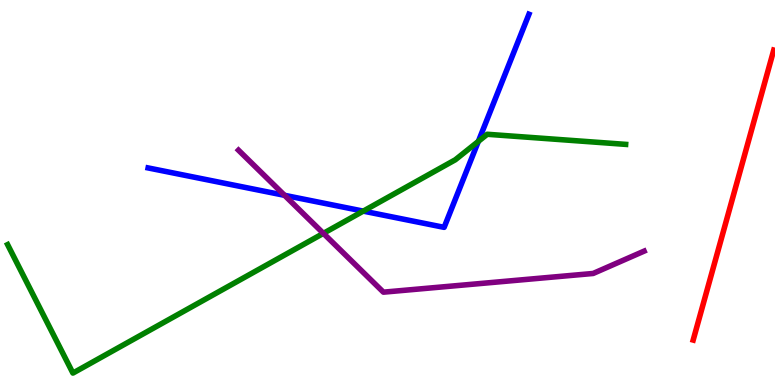[{'lines': ['blue', 'red'], 'intersections': []}, {'lines': ['green', 'red'], 'intersections': []}, {'lines': ['purple', 'red'], 'intersections': []}, {'lines': ['blue', 'green'], 'intersections': [{'x': 4.69, 'y': 4.52}, {'x': 6.17, 'y': 6.33}]}, {'lines': ['blue', 'purple'], 'intersections': [{'x': 3.67, 'y': 4.93}]}, {'lines': ['green', 'purple'], 'intersections': [{'x': 4.17, 'y': 3.94}]}]